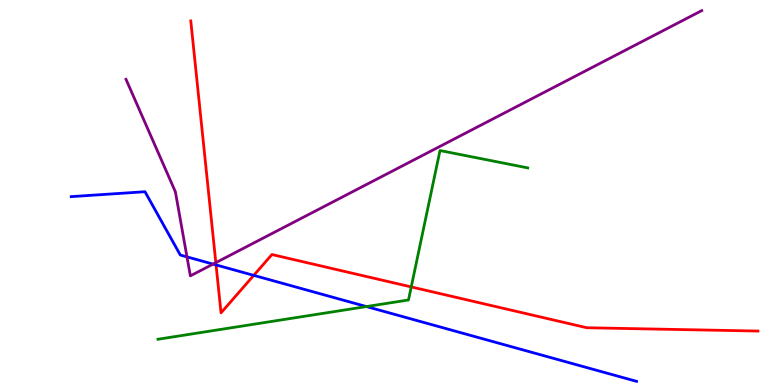[{'lines': ['blue', 'red'], 'intersections': [{'x': 2.79, 'y': 3.12}, {'x': 3.27, 'y': 2.85}]}, {'lines': ['green', 'red'], 'intersections': [{'x': 5.31, 'y': 2.55}]}, {'lines': ['purple', 'red'], 'intersections': [{'x': 2.78, 'y': 3.18}]}, {'lines': ['blue', 'green'], 'intersections': [{'x': 4.73, 'y': 2.04}]}, {'lines': ['blue', 'purple'], 'intersections': [{'x': 2.41, 'y': 3.33}, {'x': 2.75, 'y': 3.14}]}, {'lines': ['green', 'purple'], 'intersections': []}]